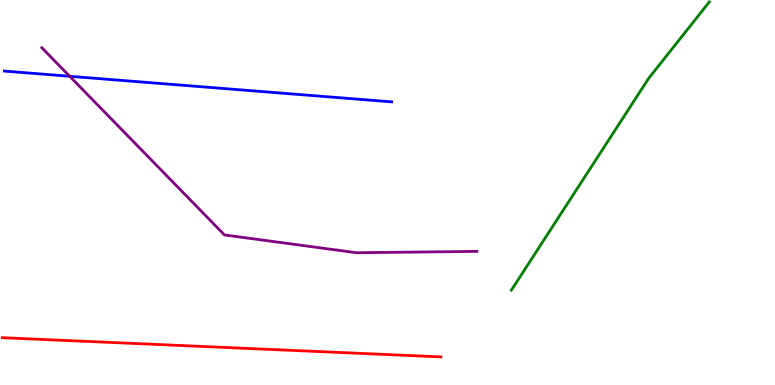[{'lines': ['blue', 'red'], 'intersections': []}, {'lines': ['green', 'red'], 'intersections': []}, {'lines': ['purple', 'red'], 'intersections': []}, {'lines': ['blue', 'green'], 'intersections': []}, {'lines': ['blue', 'purple'], 'intersections': [{'x': 0.899, 'y': 8.02}]}, {'lines': ['green', 'purple'], 'intersections': []}]